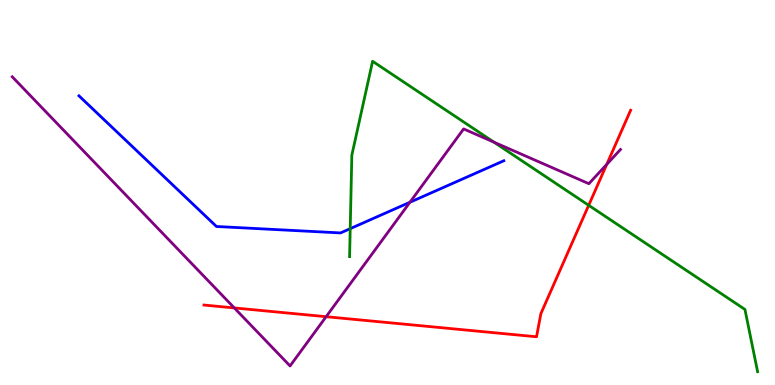[{'lines': ['blue', 'red'], 'intersections': []}, {'lines': ['green', 'red'], 'intersections': [{'x': 7.6, 'y': 4.67}]}, {'lines': ['purple', 'red'], 'intersections': [{'x': 3.02, 'y': 2.0}, {'x': 4.21, 'y': 1.77}, {'x': 7.83, 'y': 5.73}]}, {'lines': ['blue', 'green'], 'intersections': [{'x': 4.52, 'y': 4.06}]}, {'lines': ['blue', 'purple'], 'intersections': [{'x': 5.29, 'y': 4.75}]}, {'lines': ['green', 'purple'], 'intersections': [{'x': 6.37, 'y': 6.31}]}]